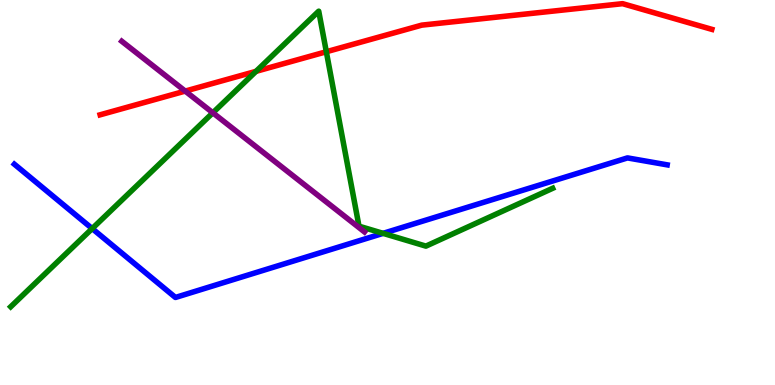[{'lines': ['blue', 'red'], 'intersections': []}, {'lines': ['green', 'red'], 'intersections': [{'x': 3.3, 'y': 8.15}, {'x': 4.21, 'y': 8.66}]}, {'lines': ['purple', 'red'], 'intersections': [{'x': 2.39, 'y': 7.63}]}, {'lines': ['blue', 'green'], 'intersections': [{'x': 1.19, 'y': 4.06}, {'x': 4.94, 'y': 3.94}]}, {'lines': ['blue', 'purple'], 'intersections': []}, {'lines': ['green', 'purple'], 'intersections': [{'x': 2.75, 'y': 7.07}]}]